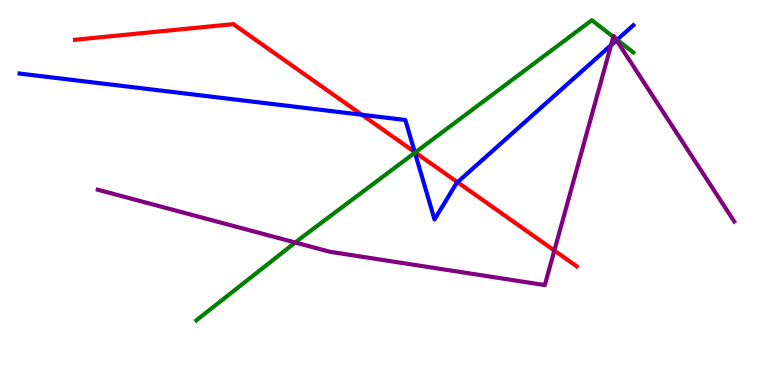[{'lines': ['blue', 'red'], 'intersections': [{'x': 4.67, 'y': 7.02}, {'x': 5.35, 'y': 6.05}, {'x': 5.9, 'y': 5.27}]}, {'lines': ['green', 'red'], 'intersections': [{'x': 5.36, 'y': 6.04}]}, {'lines': ['purple', 'red'], 'intersections': [{'x': 7.15, 'y': 3.49}]}, {'lines': ['blue', 'green'], 'intersections': [{'x': 5.35, 'y': 6.03}, {'x': 7.96, 'y': 8.97}]}, {'lines': ['blue', 'purple'], 'intersections': [{'x': 7.88, 'y': 8.83}, {'x': 7.96, 'y': 8.95}]}, {'lines': ['green', 'purple'], 'intersections': [{'x': 3.81, 'y': 3.7}, {'x': 7.91, 'y': 9.04}, {'x': 7.94, 'y': 9.0}]}]